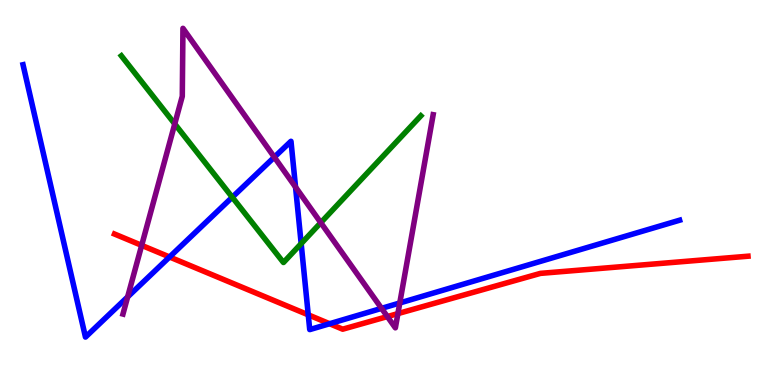[{'lines': ['blue', 'red'], 'intersections': [{'x': 2.19, 'y': 3.33}, {'x': 3.98, 'y': 1.82}, {'x': 4.25, 'y': 1.59}]}, {'lines': ['green', 'red'], 'intersections': []}, {'lines': ['purple', 'red'], 'intersections': [{'x': 1.83, 'y': 3.63}, {'x': 5.0, 'y': 1.78}, {'x': 5.13, 'y': 1.85}]}, {'lines': ['blue', 'green'], 'intersections': [{'x': 3.0, 'y': 4.88}, {'x': 3.89, 'y': 3.67}]}, {'lines': ['blue', 'purple'], 'intersections': [{'x': 1.65, 'y': 2.29}, {'x': 3.54, 'y': 5.92}, {'x': 3.81, 'y': 5.14}, {'x': 4.92, 'y': 1.99}, {'x': 5.16, 'y': 2.13}]}, {'lines': ['green', 'purple'], 'intersections': [{'x': 2.25, 'y': 6.78}, {'x': 4.14, 'y': 4.22}]}]